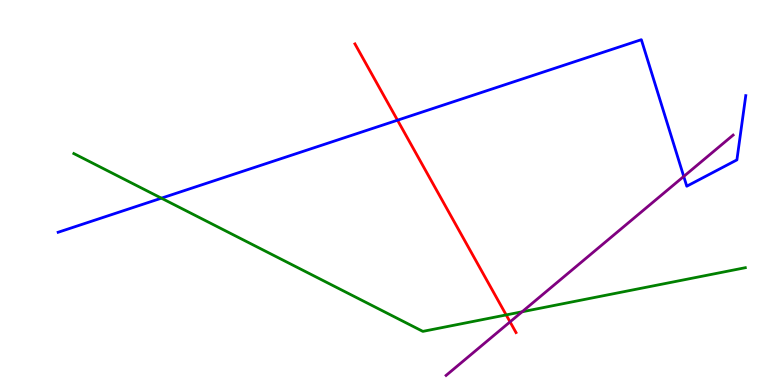[{'lines': ['blue', 'red'], 'intersections': [{'x': 5.13, 'y': 6.88}]}, {'lines': ['green', 'red'], 'intersections': [{'x': 6.53, 'y': 1.82}]}, {'lines': ['purple', 'red'], 'intersections': [{'x': 6.58, 'y': 1.64}]}, {'lines': ['blue', 'green'], 'intersections': [{'x': 2.08, 'y': 4.85}]}, {'lines': ['blue', 'purple'], 'intersections': [{'x': 8.82, 'y': 5.42}]}, {'lines': ['green', 'purple'], 'intersections': [{'x': 6.74, 'y': 1.9}]}]